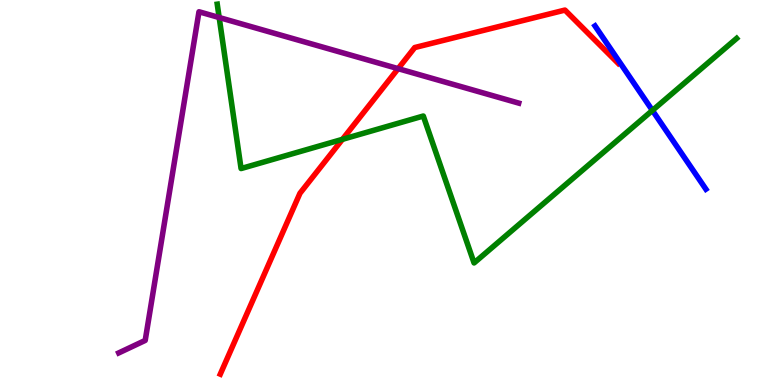[{'lines': ['blue', 'red'], 'intersections': []}, {'lines': ['green', 'red'], 'intersections': [{'x': 4.42, 'y': 6.38}]}, {'lines': ['purple', 'red'], 'intersections': [{'x': 5.14, 'y': 8.22}]}, {'lines': ['blue', 'green'], 'intersections': [{'x': 8.42, 'y': 7.13}]}, {'lines': ['blue', 'purple'], 'intersections': []}, {'lines': ['green', 'purple'], 'intersections': [{'x': 2.83, 'y': 9.54}]}]